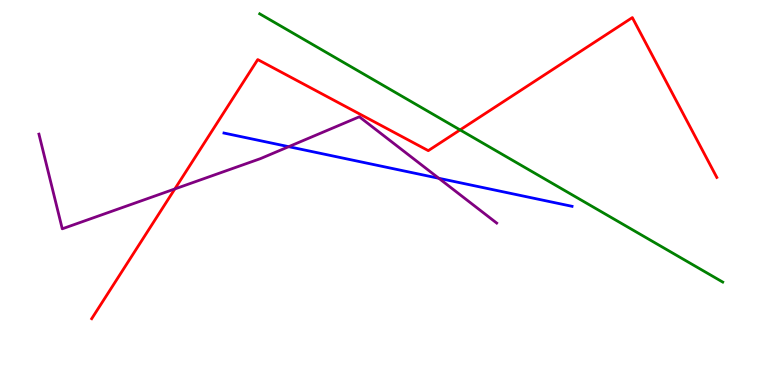[{'lines': ['blue', 'red'], 'intersections': []}, {'lines': ['green', 'red'], 'intersections': [{'x': 5.94, 'y': 6.63}]}, {'lines': ['purple', 'red'], 'intersections': [{'x': 2.26, 'y': 5.09}]}, {'lines': ['blue', 'green'], 'intersections': []}, {'lines': ['blue', 'purple'], 'intersections': [{'x': 3.73, 'y': 6.19}, {'x': 5.66, 'y': 5.37}]}, {'lines': ['green', 'purple'], 'intersections': []}]